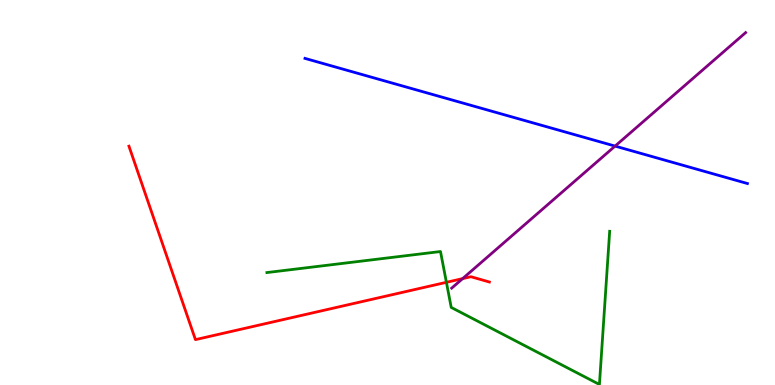[{'lines': ['blue', 'red'], 'intersections': []}, {'lines': ['green', 'red'], 'intersections': [{'x': 5.76, 'y': 2.67}]}, {'lines': ['purple', 'red'], 'intersections': [{'x': 5.97, 'y': 2.76}]}, {'lines': ['blue', 'green'], 'intersections': []}, {'lines': ['blue', 'purple'], 'intersections': [{'x': 7.94, 'y': 6.21}]}, {'lines': ['green', 'purple'], 'intersections': []}]